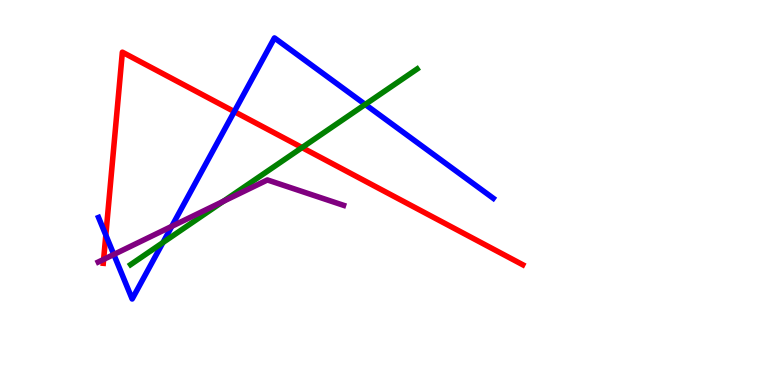[{'lines': ['blue', 'red'], 'intersections': [{'x': 1.37, 'y': 3.89}, {'x': 3.02, 'y': 7.1}]}, {'lines': ['green', 'red'], 'intersections': [{'x': 3.9, 'y': 6.17}]}, {'lines': ['purple', 'red'], 'intersections': [{'x': 1.34, 'y': 3.26}]}, {'lines': ['blue', 'green'], 'intersections': [{'x': 2.1, 'y': 3.7}, {'x': 4.71, 'y': 7.29}]}, {'lines': ['blue', 'purple'], 'intersections': [{'x': 1.47, 'y': 3.39}, {'x': 2.22, 'y': 4.12}]}, {'lines': ['green', 'purple'], 'intersections': [{'x': 2.88, 'y': 4.77}]}]